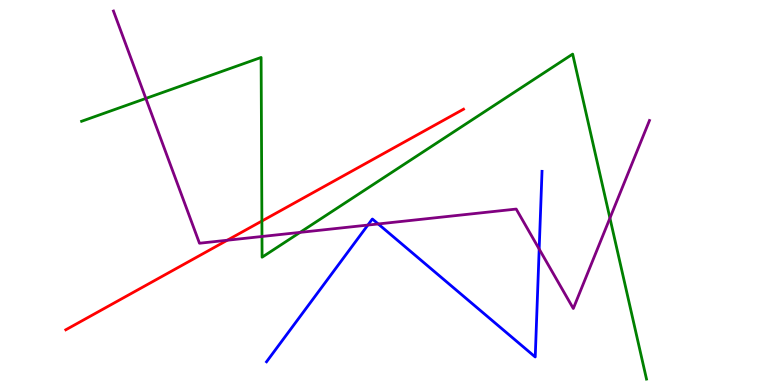[{'lines': ['blue', 'red'], 'intersections': []}, {'lines': ['green', 'red'], 'intersections': [{'x': 3.38, 'y': 4.26}]}, {'lines': ['purple', 'red'], 'intersections': [{'x': 2.93, 'y': 3.76}]}, {'lines': ['blue', 'green'], 'intersections': []}, {'lines': ['blue', 'purple'], 'intersections': [{'x': 4.75, 'y': 4.15}, {'x': 4.88, 'y': 4.18}, {'x': 6.96, 'y': 3.53}]}, {'lines': ['green', 'purple'], 'intersections': [{'x': 1.88, 'y': 7.44}, {'x': 3.38, 'y': 3.86}, {'x': 3.87, 'y': 3.96}, {'x': 7.87, 'y': 4.33}]}]